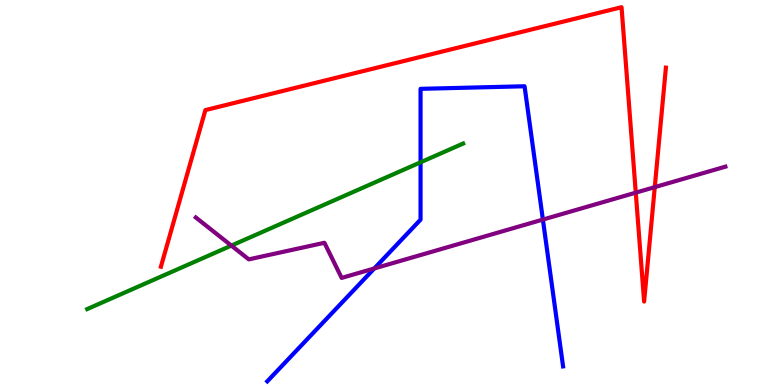[{'lines': ['blue', 'red'], 'intersections': []}, {'lines': ['green', 'red'], 'intersections': []}, {'lines': ['purple', 'red'], 'intersections': [{'x': 8.2, 'y': 5.0}, {'x': 8.45, 'y': 5.14}]}, {'lines': ['blue', 'green'], 'intersections': [{'x': 5.43, 'y': 5.78}]}, {'lines': ['blue', 'purple'], 'intersections': [{'x': 4.83, 'y': 3.03}, {'x': 7.01, 'y': 4.3}]}, {'lines': ['green', 'purple'], 'intersections': [{'x': 2.99, 'y': 3.62}]}]